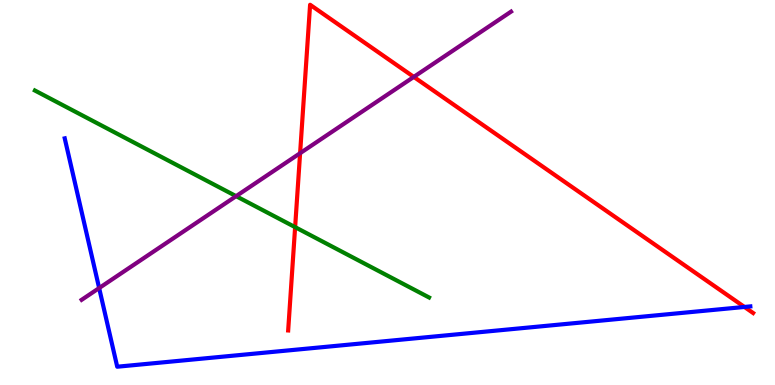[{'lines': ['blue', 'red'], 'intersections': [{'x': 9.61, 'y': 2.03}]}, {'lines': ['green', 'red'], 'intersections': [{'x': 3.81, 'y': 4.1}]}, {'lines': ['purple', 'red'], 'intersections': [{'x': 3.87, 'y': 6.02}, {'x': 5.34, 'y': 8.0}]}, {'lines': ['blue', 'green'], 'intersections': []}, {'lines': ['blue', 'purple'], 'intersections': [{'x': 1.28, 'y': 2.52}]}, {'lines': ['green', 'purple'], 'intersections': [{'x': 3.05, 'y': 4.91}]}]